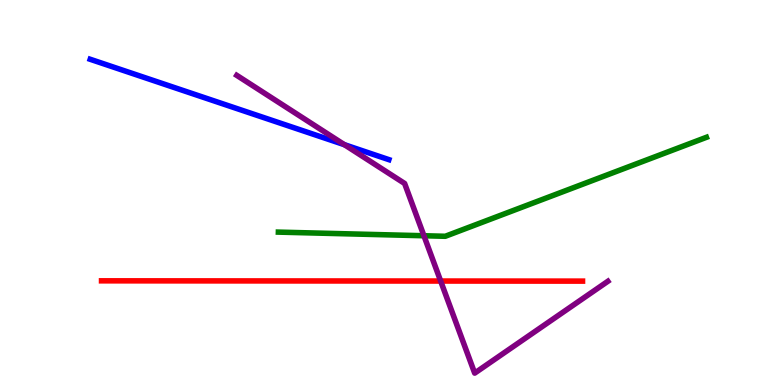[{'lines': ['blue', 'red'], 'intersections': []}, {'lines': ['green', 'red'], 'intersections': []}, {'lines': ['purple', 'red'], 'intersections': [{'x': 5.69, 'y': 2.7}]}, {'lines': ['blue', 'green'], 'intersections': []}, {'lines': ['blue', 'purple'], 'intersections': [{'x': 4.44, 'y': 6.24}]}, {'lines': ['green', 'purple'], 'intersections': [{'x': 5.47, 'y': 3.88}]}]